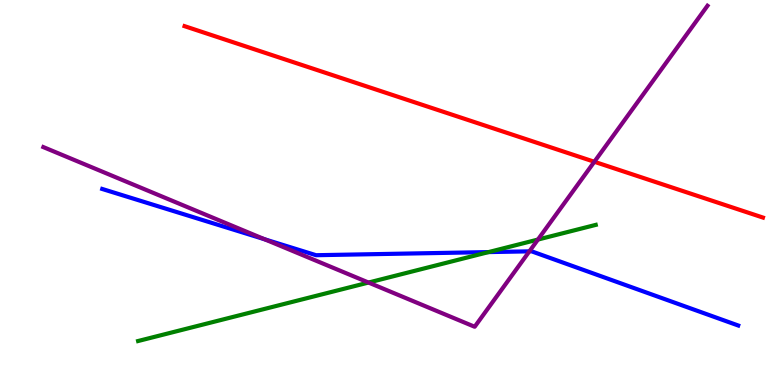[{'lines': ['blue', 'red'], 'intersections': []}, {'lines': ['green', 'red'], 'intersections': []}, {'lines': ['purple', 'red'], 'intersections': [{'x': 7.67, 'y': 5.8}]}, {'lines': ['blue', 'green'], 'intersections': [{'x': 6.3, 'y': 3.45}]}, {'lines': ['blue', 'purple'], 'intersections': [{'x': 3.41, 'y': 3.78}, {'x': 6.83, 'y': 3.47}]}, {'lines': ['green', 'purple'], 'intersections': [{'x': 4.76, 'y': 2.66}, {'x': 6.94, 'y': 3.78}]}]